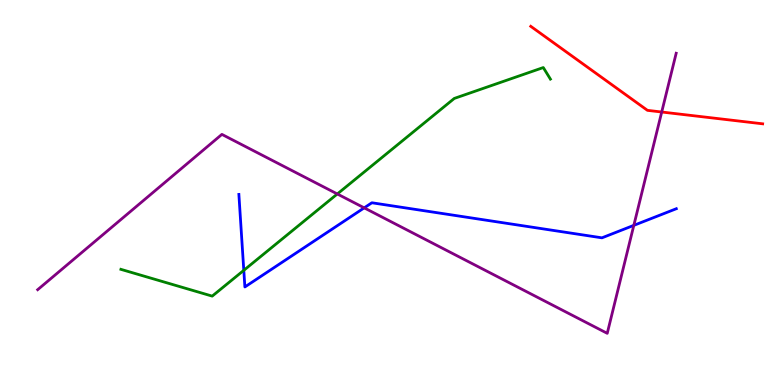[{'lines': ['blue', 'red'], 'intersections': []}, {'lines': ['green', 'red'], 'intersections': []}, {'lines': ['purple', 'red'], 'intersections': [{'x': 8.54, 'y': 7.09}]}, {'lines': ['blue', 'green'], 'intersections': [{'x': 3.15, 'y': 2.98}]}, {'lines': ['blue', 'purple'], 'intersections': [{'x': 4.7, 'y': 4.6}, {'x': 8.18, 'y': 4.15}]}, {'lines': ['green', 'purple'], 'intersections': [{'x': 4.35, 'y': 4.96}]}]